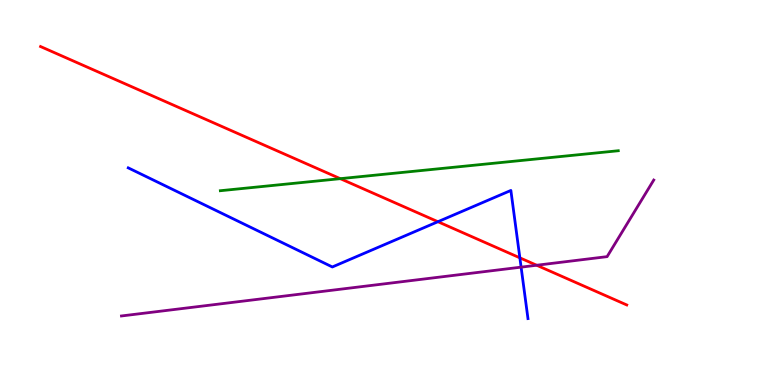[{'lines': ['blue', 'red'], 'intersections': [{'x': 5.65, 'y': 4.24}, {'x': 6.71, 'y': 3.3}]}, {'lines': ['green', 'red'], 'intersections': [{'x': 4.39, 'y': 5.36}]}, {'lines': ['purple', 'red'], 'intersections': [{'x': 6.92, 'y': 3.11}]}, {'lines': ['blue', 'green'], 'intersections': []}, {'lines': ['blue', 'purple'], 'intersections': [{'x': 6.72, 'y': 3.06}]}, {'lines': ['green', 'purple'], 'intersections': []}]